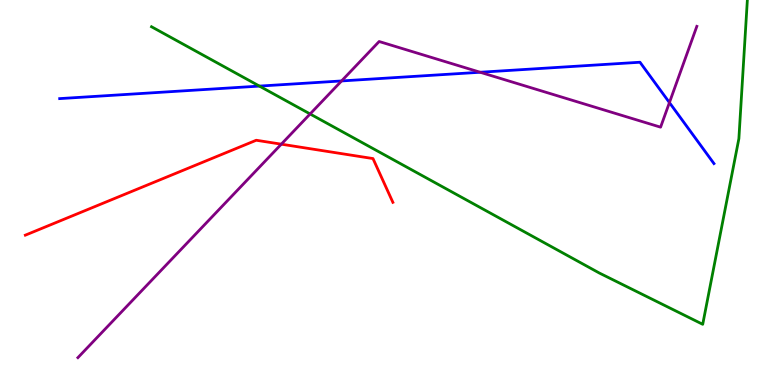[{'lines': ['blue', 'red'], 'intersections': []}, {'lines': ['green', 'red'], 'intersections': []}, {'lines': ['purple', 'red'], 'intersections': [{'x': 3.63, 'y': 6.25}]}, {'lines': ['blue', 'green'], 'intersections': [{'x': 3.35, 'y': 7.76}]}, {'lines': ['blue', 'purple'], 'intersections': [{'x': 4.41, 'y': 7.9}, {'x': 6.2, 'y': 8.12}, {'x': 8.64, 'y': 7.34}]}, {'lines': ['green', 'purple'], 'intersections': [{'x': 4.0, 'y': 7.04}]}]